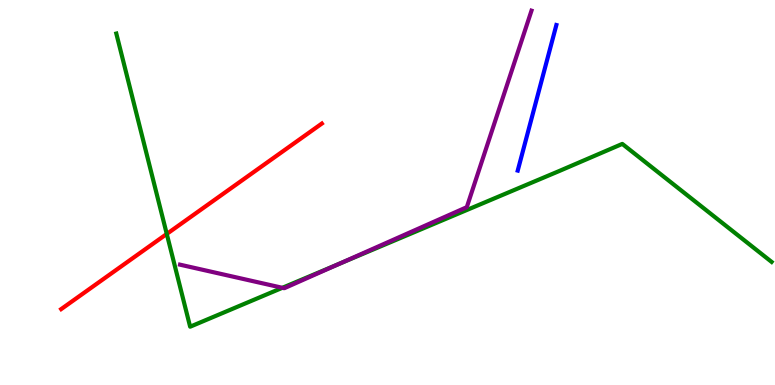[{'lines': ['blue', 'red'], 'intersections': []}, {'lines': ['green', 'red'], 'intersections': [{'x': 2.15, 'y': 3.92}]}, {'lines': ['purple', 'red'], 'intersections': []}, {'lines': ['blue', 'green'], 'intersections': []}, {'lines': ['blue', 'purple'], 'intersections': []}, {'lines': ['green', 'purple'], 'intersections': [{'x': 3.64, 'y': 2.52}, {'x': 4.37, 'y': 3.14}]}]